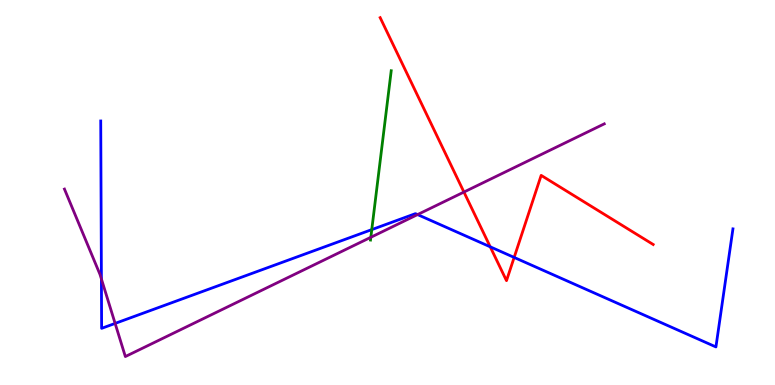[{'lines': ['blue', 'red'], 'intersections': [{'x': 6.33, 'y': 3.59}, {'x': 6.63, 'y': 3.31}]}, {'lines': ['green', 'red'], 'intersections': []}, {'lines': ['purple', 'red'], 'intersections': [{'x': 5.99, 'y': 5.01}]}, {'lines': ['blue', 'green'], 'intersections': [{'x': 4.8, 'y': 4.04}]}, {'lines': ['blue', 'purple'], 'intersections': [{'x': 1.31, 'y': 2.75}, {'x': 1.49, 'y': 1.6}, {'x': 5.39, 'y': 4.43}]}, {'lines': ['green', 'purple'], 'intersections': [{'x': 4.78, 'y': 3.84}]}]